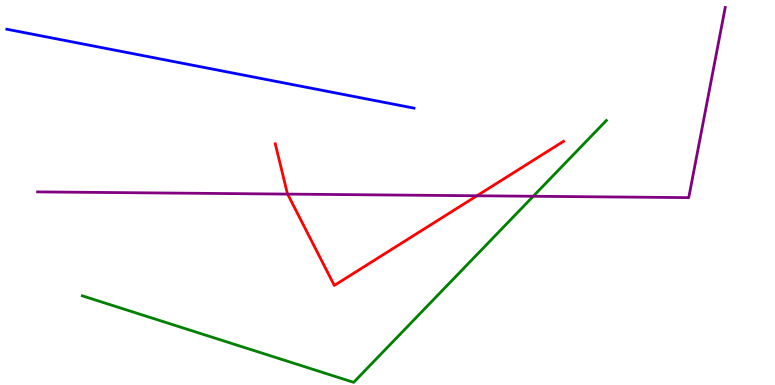[{'lines': ['blue', 'red'], 'intersections': []}, {'lines': ['green', 'red'], 'intersections': []}, {'lines': ['purple', 'red'], 'intersections': [{'x': 3.71, 'y': 4.96}, {'x': 6.15, 'y': 4.92}]}, {'lines': ['blue', 'green'], 'intersections': []}, {'lines': ['blue', 'purple'], 'intersections': []}, {'lines': ['green', 'purple'], 'intersections': [{'x': 6.88, 'y': 4.9}]}]